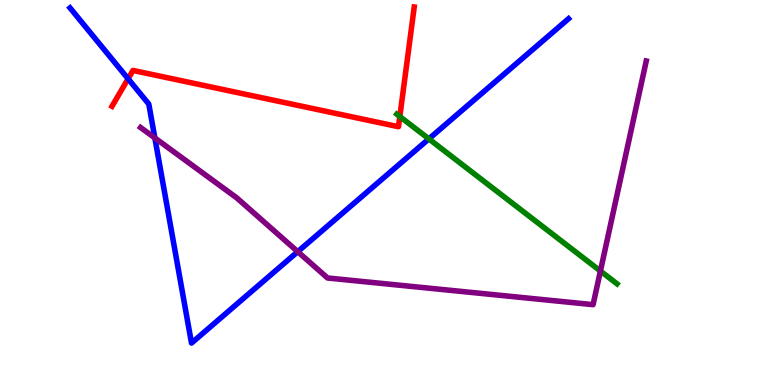[{'lines': ['blue', 'red'], 'intersections': [{'x': 1.65, 'y': 7.95}]}, {'lines': ['green', 'red'], 'intersections': [{'x': 5.16, 'y': 6.97}]}, {'lines': ['purple', 'red'], 'intersections': []}, {'lines': ['blue', 'green'], 'intersections': [{'x': 5.53, 'y': 6.39}]}, {'lines': ['blue', 'purple'], 'intersections': [{'x': 2.0, 'y': 6.42}, {'x': 3.84, 'y': 3.46}]}, {'lines': ['green', 'purple'], 'intersections': [{'x': 7.75, 'y': 2.96}]}]